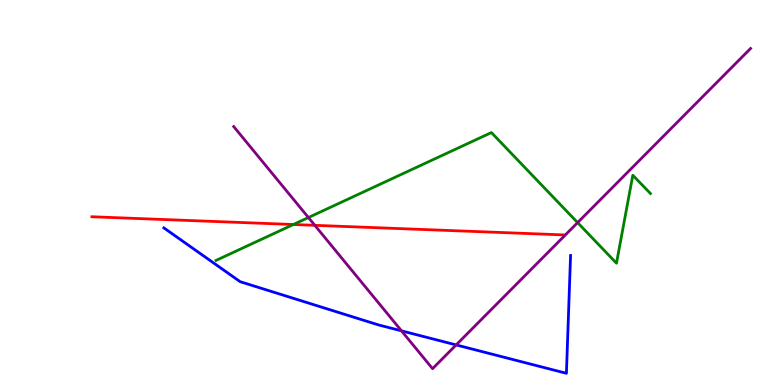[{'lines': ['blue', 'red'], 'intersections': []}, {'lines': ['green', 'red'], 'intersections': [{'x': 3.79, 'y': 4.17}]}, {'lines': ['purple', 'red'], 'intersections': [{'x': 4.06, 'y': 4.15}]}, {'lines': ['blue', 'green'], 'intersections': []}, {'lines': ['blue', 'purple'], 'intersections': [{'x': 5.18, 'y': 1.41}, {'x': 5.89, 'y': 1.04}]}, {'lines': ['green', 'purple'], 'intersections': [{'x': 3.98, 'y': 4.35}, {'x': 7.45, 'y': 4.22}]}]